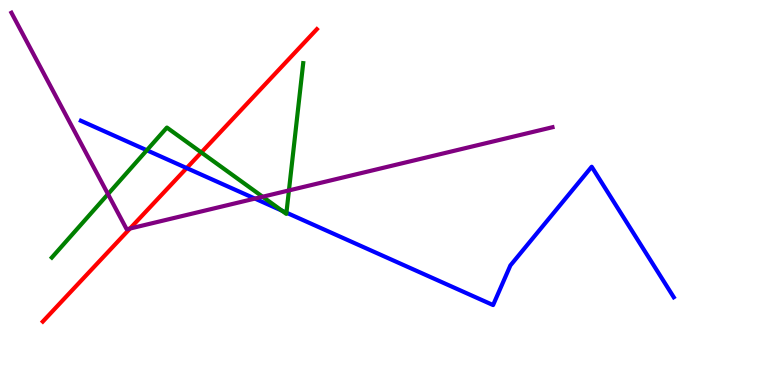[{'lines': ['blue', 'red'], 'intersections': [{'x': 2.41, 'y': 5.63}]}, {'lines': ['green', 'red'], 'intersections': [{'x': 2.6, 'y': 6.04}]}, {'lines': ['purple', 'red'], 'intersections': [{'x': 1.68, 'y': 4.06}]}, {'lines': ['blue', 'green'], 'intersections': [{'x': 1.89, 'y': 6.1}, {'x': 3.64, 'y': 4.53}, {'x': 3.7, 'y': 4.48}]}, {'lines': ['blue', 'purple'], 'intersections': [{'x': 3.29, 'y': 4.84}]}, {'lines': ['green', 'purple'], 'intersections': [{'x': 1.39, 'y': 4.96}, {'x': 3.39, 'y': 4.89}, {'x': 3.73, 'y': 5.05}]}]